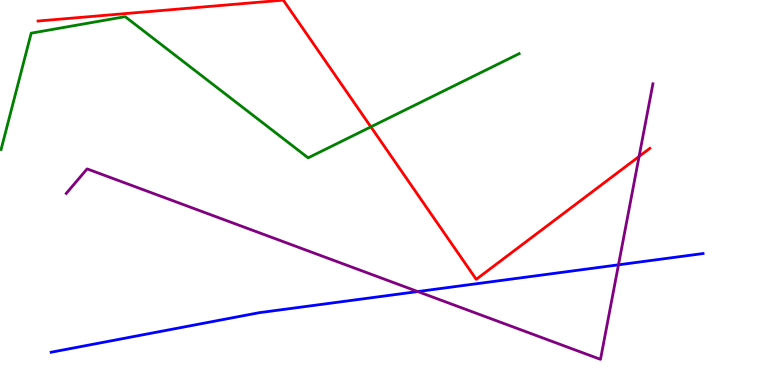[{'lines': ['blue', 'red'], 'intersections': []}, {'lines': ['green', 'red'], 'intersections': [{'x': 4.79, 'y': 6.7}]}, {'lines': ['purple', 'red'], 'intersections': [{'x': 8.25, 'y': 5.94}]}, {'lines': ['blue', 'green'], 'intersections': []}, {'lines': ['blue', 'purple'], 'intersections': [{'x': 5.39, 'y': 2.43}, {'x': 7.98, 'y': 3.12}]}, {'lines': ['green', 'purple'], 'intersections': []}]